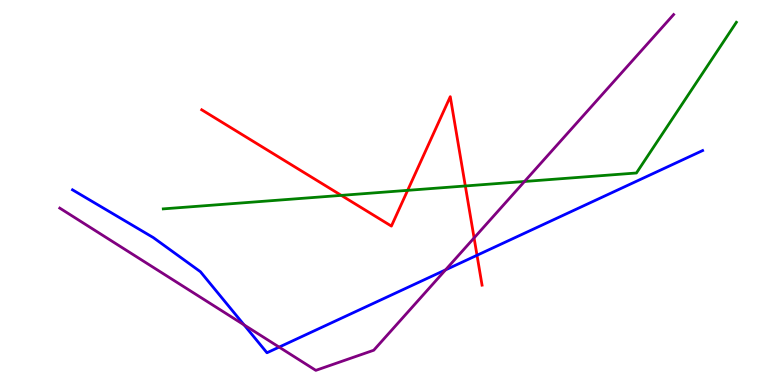[{'lines': ['blue', 'red'], 'intersections': [{'x': 6.16, 'y': 3.37}]}, {'lines': ['green', 'red'], 'intersections': [{'x': 4.4, 'y': 4.93}, {'x': 5.26, 'y': 5.06}, {'x': 6.0, 'y': 5.17}]}, {'lines': ['purple', 'red'], 'intersections': [{'x': 6.12, 'y': 3.82}]}, {'lines': ['blue', 'green'], 'intersections': []}, {'lines': ['blue', 'purple'], 'intersections': [{'x': 3.15, 'y': 1.56}, {'x': 3.6, 'y': 0.984}, {'x': 5.75, 'y': 2.99}]}, {'lines': ['green', 'purple'], 'intersections': [{'x': 6.77, 'y': 5.29}]}]